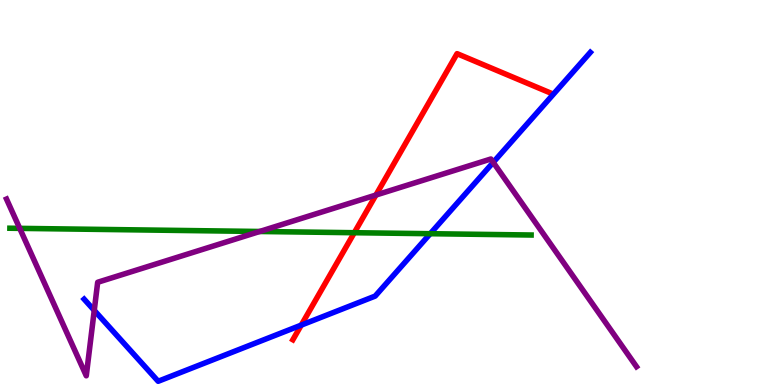[{'lines': ['blue', 'red'], 'intersections': [{'x': 3.89, 'y': 1.56}]}, {'lines': ['green', 'red'], 'intersections': [{'x': 4.57, 'y': 3.96}]}, {'lines': ['purple', 'red'], 'intersections': [{'x': 4.85, 'y': 4.93}]}, {'lines': ['blue', 'green'], 'intersections': [{'x': 5.55, 'y': 3.93}]}, {'lines': ['blue', 'purple'], 'intersections': [{'x': 1.22, 'y': 1.94}, {'x': 6.36, 'y': 5.78}]}, {'lines': ['green', 'purple'], 'intersections': [{'x': 0.255, 'y': 4.07}, {'x': 3.35, 'y': 3.99}]}]